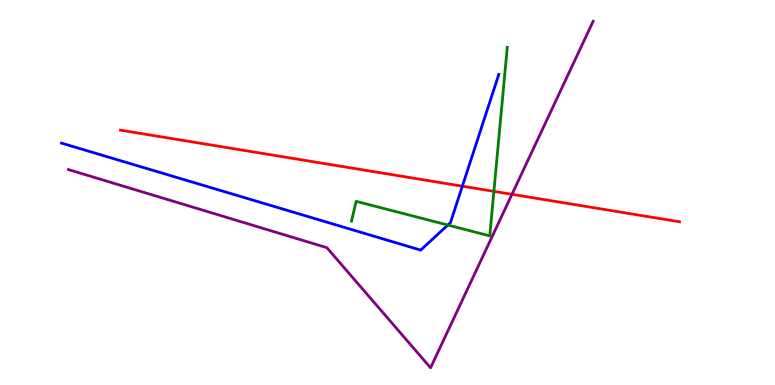[{'lines': ['blue', 'red'], 'intersections': [{'x': 5.97, 'y': 5.16}]}, {'lines': ['green', 'red'], 'intersections': [{'x': 6.37, 'y': 5.03}]}, {'lines': ['purple', 'red'], 'intersections': [{'x': 6.61, 'y': 4.95}]}, {'lines': ['blue', 'green'], 'intersections': [{'x': 5.78, 'y': 4.15}]}, {'lines': ['blue', 'purple'], 'intersections': []}, {'lines': ['green', 'purple'], 'intersections': []}]